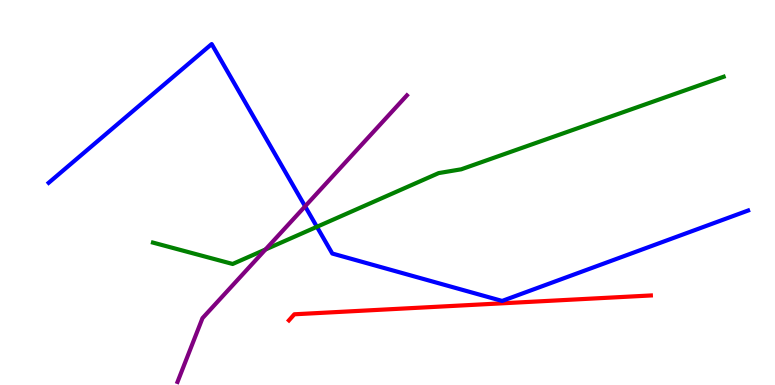[{'lines': ['blue', 'red'], 'intersections': []}, {'lines': ['green', 'red'], 'intersections': []}, {'lines': ['purple', 'red'], 'intersections': []}, {'lines': ['blue', 'green'], 'intersections': [{'x': 4.09, 'y': 4.11}]}, {'lines': ['blue', 'purple'], 'intersections': [{'x': 3.94, 'y': 4.64}]}, {'lines': ['green', 'purple'], 'intersections': [{'x': 3.43, 'y': 3.52}]}]